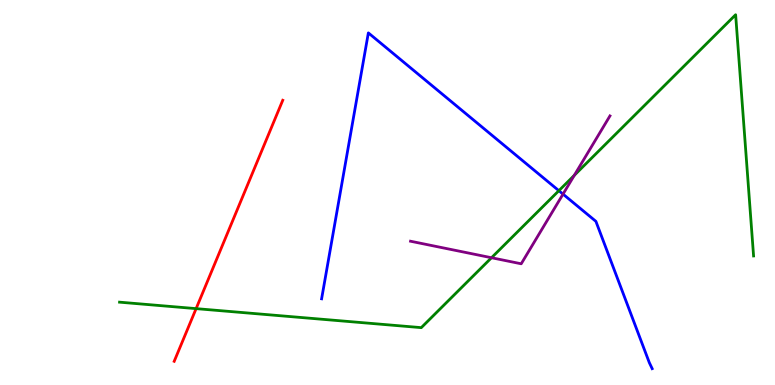[{'lines': ['blue', 'red'], 'intersections': []}, {'lines': ['green', 'red'], 'intersections': [{'x': 2.53, 'y': 1.98}]}, {'lines': ['purple', 'red'], 'intersections': []}, {'lines': ['blue', 'green'], 'intersections': [{'x': 7.21, 'y': 5.05}]}, {'lines': ['blue', 'purple'], 'intersections': [{'x': 7.26, 'y': 4.96}]}, {'lines': ['green', 'purple'], 'intersections': [{'x': 6.34, 'y': 3.31}, {'x': 7.41, 'y': 5.45}]}]